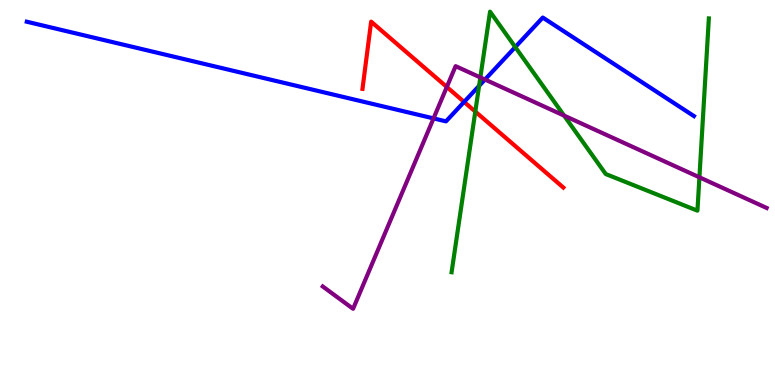[{'lines': ['blue', 'red'], 'intersections': [{'x': 5.99, 'y': 7.35}]}, {'lines': ['green', 'red'], 'intersections': [{'x': 6.13, 'y': 7.1}]}, {'lines': ['purple', 'red'], 'intersections': [{'x': 5.77, 'y': 7.74}]}, {'lines': ['blue', 'green'], 'intersections': [{'x': 6.18, 'y': 7.77}, {'x': 6.65, 'y': 8.78}]}, {'lines': ['blue', 'purple'], 'intersections': [{'x': 5.59, 'y': 6.92}, {'x': 6.26, 'y': 7.93}]}, {'lines': ['green', 'purple'], 'intersections': [{'x': 6.2, 'y': 7.99}, {'x': 7.28, 'y': 7.0}, {'x': 9.02, 'y': 5.39}]}]